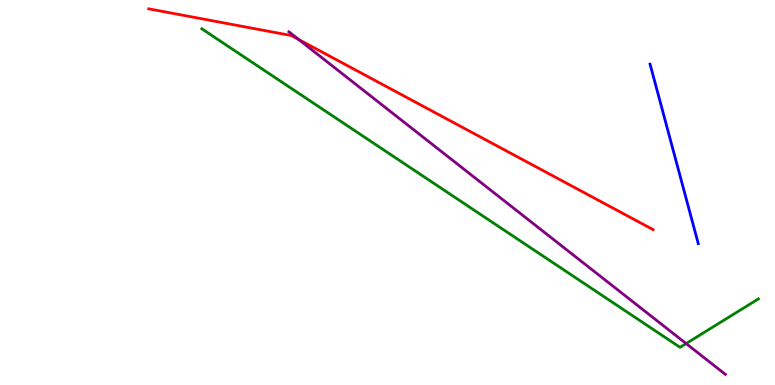[{'lines': ['blue', 'red'], 'intersections': []}, {'lines': ['green', 'red'], 'intersections': []}, {'lines': ['purple', 'red'], 'intersections': [{'x': 3.85, 'y': 8.97}]}, {'lines': ['blue', 'green'], 'intersections': []}, {'lines': ['blue', 'purple'], 'intersections': []}, {'lines': ['green', 'purple'], 'intersections': [{'x': 8.85, 'y': 1.08}]}]